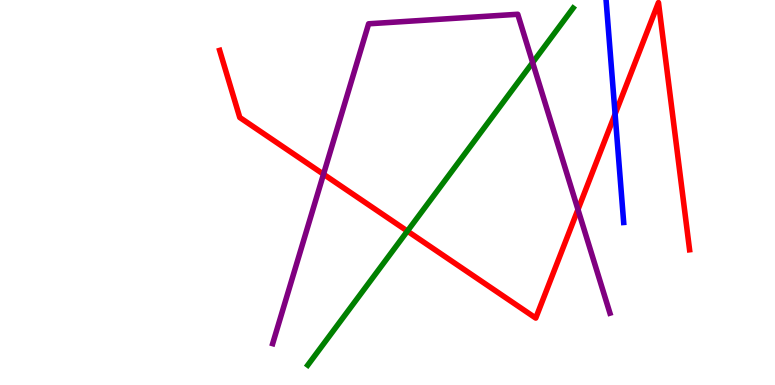[{'lines': ['blue', 'red'], 'intersections': [{'x': 7.94, 'y': 7.04}]}, {'lines': ['green', 'red'], 'intersections': [{'x': 5.26, 'y': 4.0}]}, {'lines': ['purple', 'red'], 'intersections': [{'x': 4.17, 'y': 5.47}, {'x': 7.46, 'y': 4.56}]}, {'lines': ['blue', 'green'], 'intersections': []}, {'lines': ['blue', 'purple'], 'intersections': []}, {'lines': ['green', 'purple'], 'intersections': [{'x': 6.87, 'y': 8.38}]}]